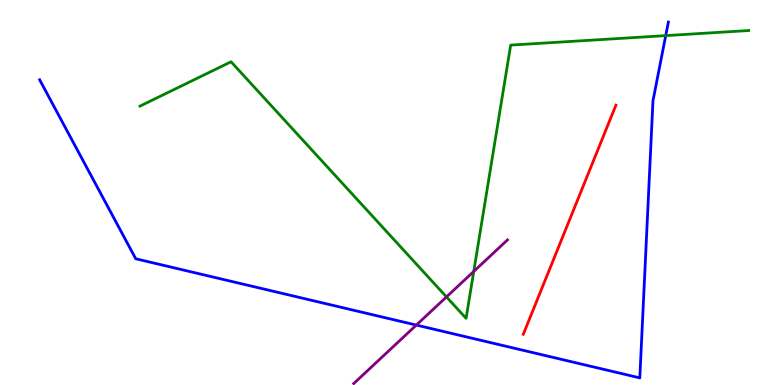[{'lines': ['blue', 'red'], 'intersections': []}, {'lines': ['green', 'red'], 'intersections': []}, {'lines': ['purple', 'red'], 'intersections': []}, {'lines': ['blue', 'green'], 'intersections': [{'x': 8.59, 'y': 9.07}]}, {'lines': ['blue', 'purple'], 'intersections': [{'x': 5.37, 'y': 1.56}]}, {'lines': ['green', 'purple'], 'intersections': [{'x': 5.76, 'y': 2.29}, {'x': 6.11, 'y': 2.95}]}]